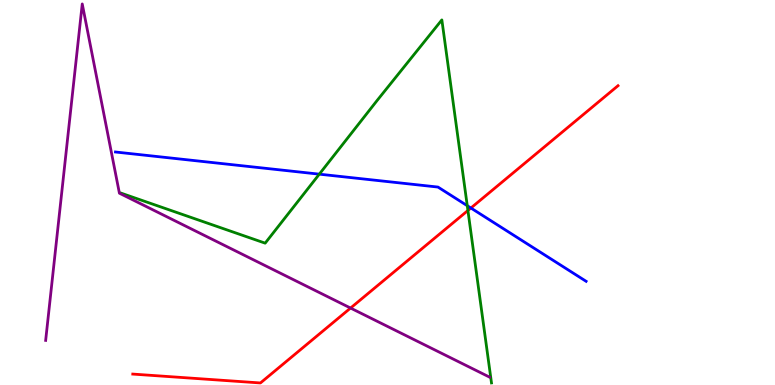[{'lines': ['blue', 'red'], 'intersections': [{'x': 6.08, 'y': 4.6}]}, {'lines': ['green', 'red'], 'intersections': [{'x': 6.04, 'y': 4.53}]}, {'lines': ['purple', 'red'], 'intersections': [{'x': 4.52, 'y': 2.0}]}, {'lines': ['blue', 'green'], 'intersections': [{'x': 4.12, 'y': 5.48}, {'x': 6.03, 'y': 4.66}]}, {'lines': ['blue', 'purple'], 'intersections': []}, {'lines': ['green', 'purple'], 'intersections': []}]